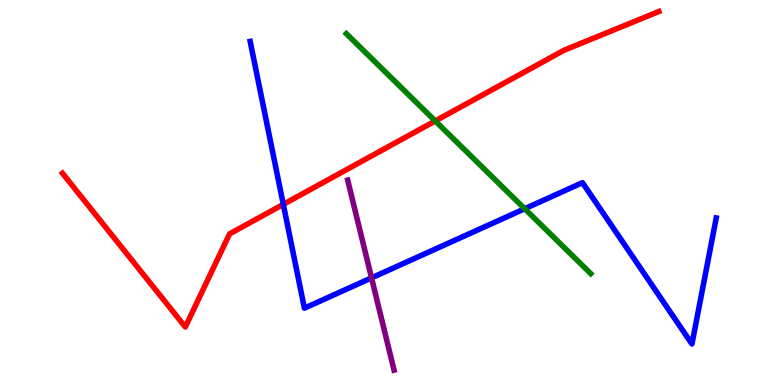[{'lines': ['blue', 'red'], 'intersections': [{'x': 3.66, 'y': 4.69}]}, {'lines': ['green', 'red'], 'intersections': [{'x': 5.62, 'y': 6.86}]}, {'lines': ['purple', 'red'], 'intersections': []}, {'lines': ['blue', 'green'], 'intersections': [{'x': 6.77, 'y': 4.58}]}, {'lines': ['blue', 'purple'], 'intersections': [{'x': 4.79, 'y': 2.78}]}, {'lines': ['green', 'purple'], 'intersections': []}]